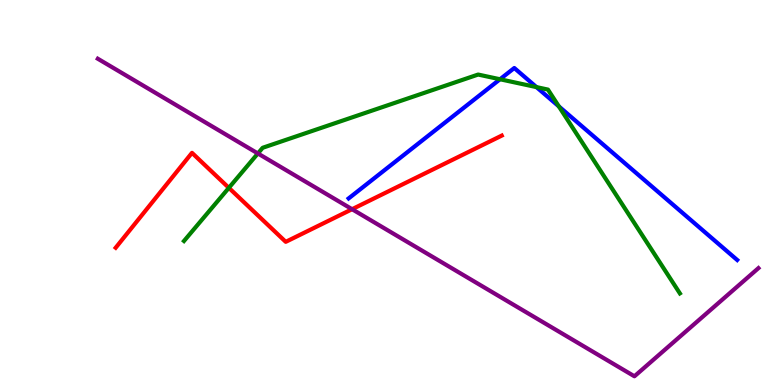[{'lines': ['blue', 'red'], 'intersections': []}, {'lines': ['green', 'red'], 'intersections': [{'x': 2.95, 'y': 5.12}]}, {'lines': ['purple', 'red'], 'intersections': [{'x': 4.54, 'y': 4.57}]}, {'lines': ['blue', 'green'], 'intersections': [{'x': 6.45, 'y': 7.94}, {'x': 6.92, 'y': 7.74}, {'x': 7.21, 'y': 7.24}]}, {'lines': ['blue', 'purple'], 'intersections': []}, {'lines': ['green', 'purple'], 'intersections': [{'x': 3.33, 'y': 6.01}]}]